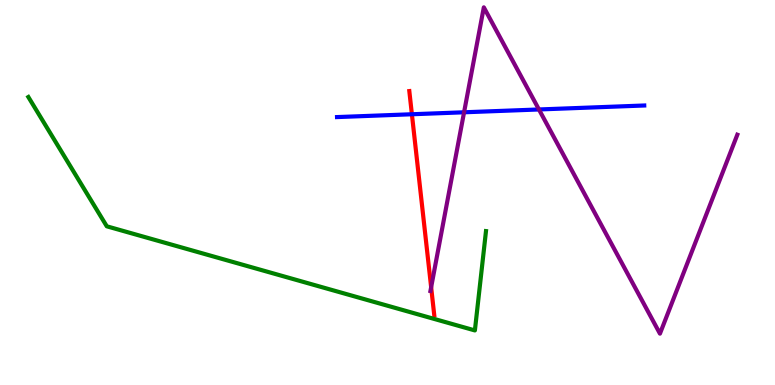[{'lines': ['blue', 'red'], 'intersections': [{'x': 5.31, 'y': 7.03}]}, {'lines': ['green', 'red'], 'intersections': []}, {'lines': ['purple', 'red'], 'intersections': [{'x': 5.56, 'y': 2.54}]}, {'lines': ['blue', 'green'], 'intersections': []}, {'lines': ['blue', 'purple'], 'intersections': [{'x': 5.99, 'y': 7.08}, {'x': 6.95, 'y': 7.16}]}, {'lines': ['green', 'purple'], 'intersections': []}]